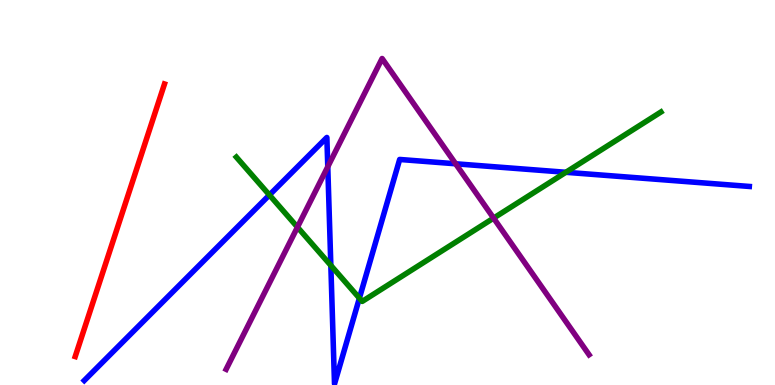[{'lines': ['blue', 'red'], 'intersections': []}, {'lines': ['green', 'red'], 'intersections': []}, {'lines': ['purple', 'red'], 'intersections': []}, {'lines': ['blue', 'green'], 'intersections': [{'x': 3.48, 'y': 4.93}, {'x': 4.27, 'y': 3.11}, {'x': 4.64, 'y': 2.26}, {'x': 7.3, 'y': 5.52}]}, {'lines': ['blue', 'purple'], 'intersections': [{'x': 4.23, 'y': 5.67}, {'x': 5.88, 'y': 5.75}]}, {'lines': ['green', 'purple'], 'intersections': [{'x': 3.84, 'y': 4.1}, {'x': 6.37, 'y': 4.33}]}]